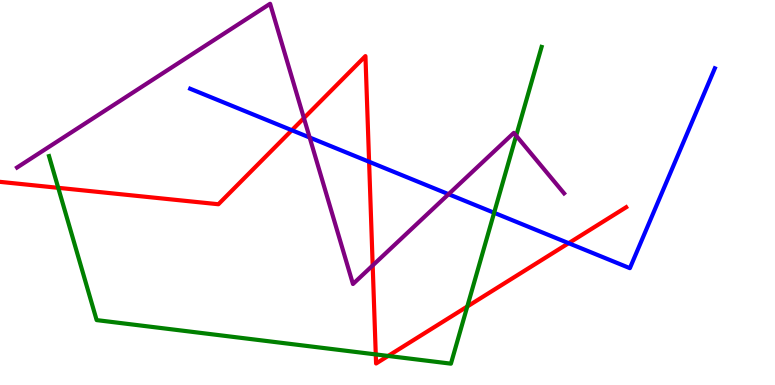[{'lines': ['blue', 'red'], 'intersections': [{'x': 3.77, 'y': 6.62}, {'x': 4.76, 'y': 5.8}, {'x': 7.34, 'y': 3.68}]}, {'lines': ['green', 'red'], 'intersections': [{'x': 0.751, 'y': 5.12}, {'x': 4.85, 'y': 0.794}, {'x': 5.01, 'y': 0.755}, {'x': 6.03, 'y': 2.04}]}, {'lines': ['purple', 'red'], 'intersections': [{'x': 3.92, 'y': 6.93}, {'x': 4.81, 'y': 3.1}]}, {'lines': ['blue', 'green'], 'intersections': [{'x': 6.38, 'y': 4.47}]}, {'lines': ['blue', 'purple'], 'intersections': [{'x': 4.0, 'y': 6.43}, {'x': 5.79, 'y': 4.96}]}, {'lines': ['green', 'purple'], 'intersections': [{'x': 6.66, 'y': 6.48}]}]